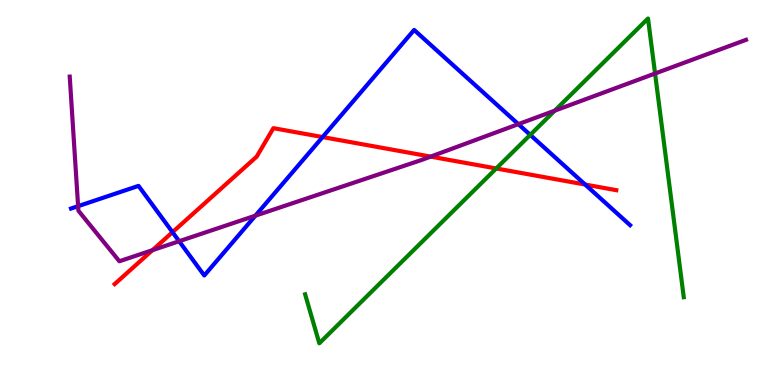[{'lines': ['blue', 'red'], 'intersections': [{'x': 2.23, 'y': 3.97}, {'x': 4.16, 'y': 6.44}, {'x': 7.55, 'y': 5.21}]}, {'lines': ['green', 'red'], 'intersections': [{'x': 6.4, 'y': 5.62}]}, {'lines': ['purple', 'red'], 'intersections': [{'x': 1.97, 'y': 3.5}, {'x': 5.56, 'y': 5.93}]}, {'lines': ['blue', 'green'], 'intersections': [{'x': 6.84, 'y': 6.5}]}, {'lines': ['blue', 'purple'], 'intersections': [{'x': 1.01, 'y': 4.65}, {'x': 2.31, 'y': 3.73}, {'x': 3.3, 'y': 4.4}, {'x': 6.69, 'y': 6.78}]}, {'lines': ['green', 'purple'], 'intersections': [{'x': 7.16, 'y': 7.13}, {'x': 8.45, 'y': 8.09}]}]